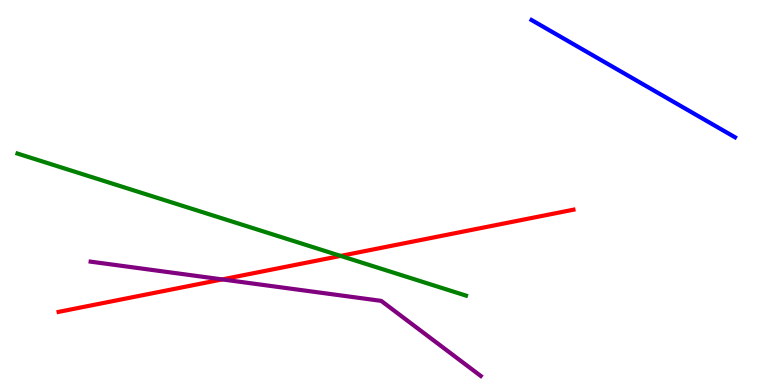[{'lines': ['blue', 'red'], 'intersections': []}, {'lines': ['green', 'red'], 'intersections': [{'x': 4.4, 'y': 3.35}]}, {'lines': ['purple', 'red'], 'intersections': [{'x': 2.87, 'y': 2.74}]}, {'lines': ['blue', 'green'], 'intersections': []}, {'lines': ['blue', 'purple'], 'intersections': []}, {'lines': ['green', 'purple'], 'intersections': []}]